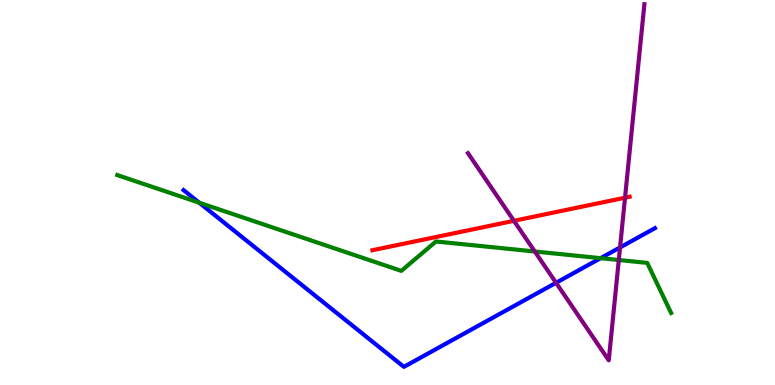[{'lines': ['blue', 'red'], 'intersections': []}, {'lines': ['green', 'red'], 'intersections': []}, {'lines': ['purple', 'red'], 'intersections': [{'x': 6.63, 'y': 4.26}, {'x': 8.06, 'y': 4.86}]}, {'lines': ['blue', 'green'], 'intersections': [{'x': 2.57, 'y': 4.73}, {'x': 7.75, 'y': 3.29}]}, {'lines': ['blue', 'purple'], 'intersections': [{'x': 7.17, 'y': 2.65}, {'x': 8.0, 'y': 3.57}]}, {'lines': ['green', 'purple'], 'intersections': [{'x': 6.9, 'y': 3.47}, {'x': 7.98, 'y': 3.25}]}]